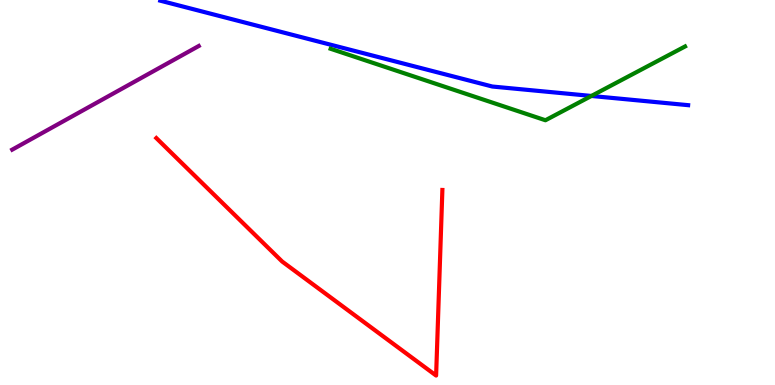[{'lines': ['blue', 'red'], 'intersections': []}, {'lines': ['green', 'red'], 'intersections': []}, {'lines': ['purple', 'red'], 'intersections': []}, {'lines': ['blue', 'green'], 'intersections': [{'x': 7.63, 'y': 7.51}]}, {'lines': ['blue', 'purple'], 'intersections': []}, {'lines': ['green', 'purple'], 'intersections': []}]